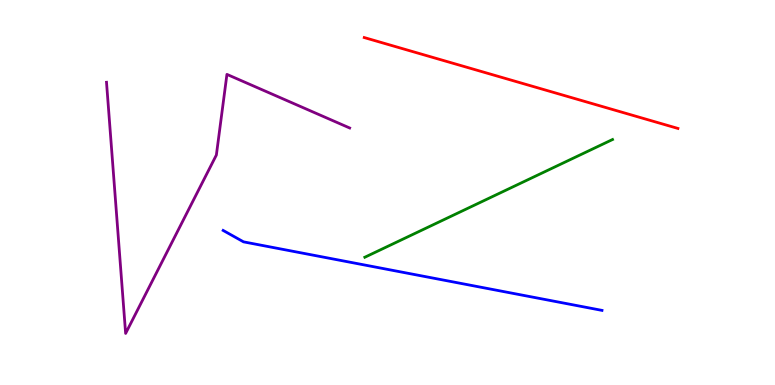[{'lines': ['blue', 'red'], 'intersections': []}, {'lines': ['green', 'red'], 'intersections': []}, {'lines': ['purple', 'red'], 'intersections': []}, {'lines': ['blue', 'green'], 'intersections': []}, {'lines': ['blue', 'purple'], 'intersections': []}, {'lines': ['green', 'purple'], 'intersections': []}]